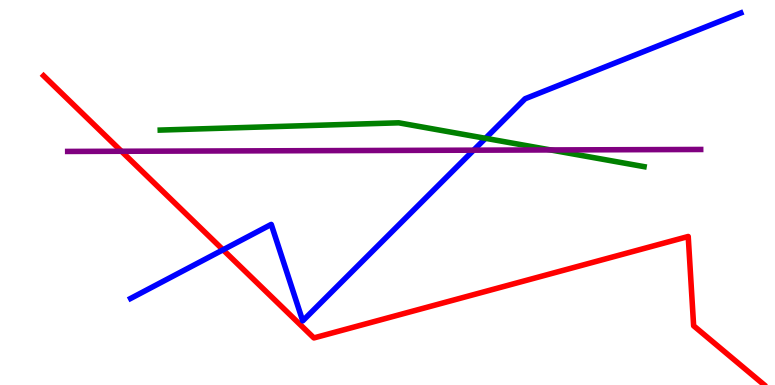[{'lines': ['blue', 'red'], 'intersections': [{'x': 2.88, 'y': 3.51}]}, {'lines': ['green', 'red'], 'intersections': []}, {'lines': ['purple', 'red'], 'intersections': [{'x': 1.57, 'y': 6.07}]}, {'lines': ['blue', 'green'], 'intersections': [{'x': 6.26, 'y': 6.41}]}, {'lines': ['blue', 'purple'], 'intersections': [{'x': 6.11, 'y': 6.1}]}, {'lines': ['green', 'purple'], 'intersections': [{'x': 7.1, 'y': 6.11}]}]